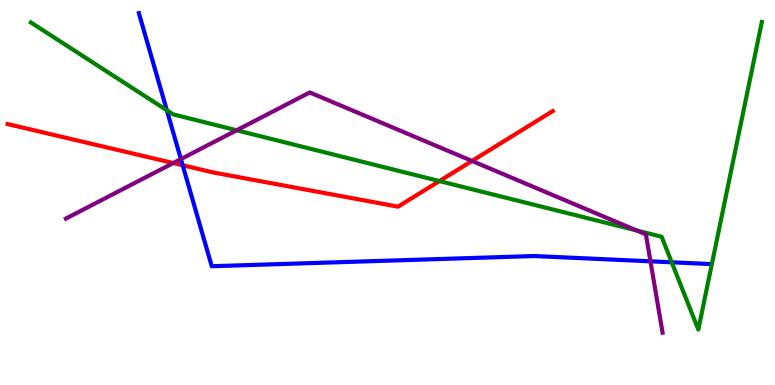[{'lines': ['blue', 'red'], 'intersections': [{'x': 2.36, 'y': 5.71}]}, {'lines': ['green', 'red'], 'intersections': [{'x': 5.67, 'y': 5.3}]}, {'lines': ['purple', 'red'], 'intersections': [{'x': 2.24, 'y': 5.77}, {'x': 6.09, 'y': 5.82}]}, {'lines': ['blue', 'green'], 'intersections': [{'x': 2.15, 'y': 7.14}, {'x': 8.67, 'y': 3.19}]}, {'lines': ['blue', 'purple'], 'intersections': [{'x': 2.33, 'y': 5.87}, {'x': 8.39, 'y': 3.21}]}, {'lines': ['green', 'purple'], 'intersections': [{'x': 3.05, 'y': 6.62}, {'x': 8.21, 'y': 4.01}]}]